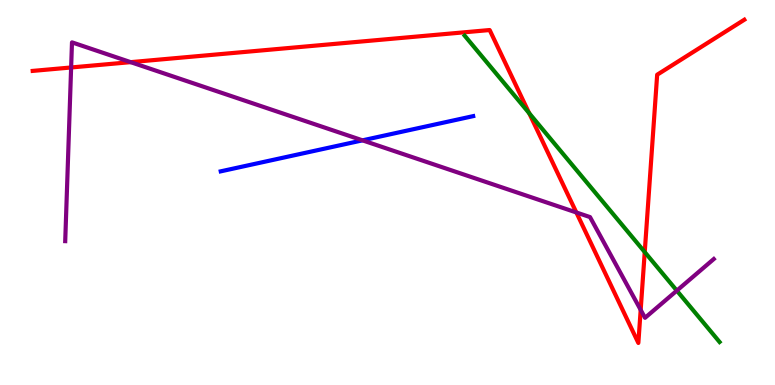[{'lines': ['blue', 'red'], 'intersections': []}, {'lines': ['green', 'red'], 'intersections': [{'x': 6.83, 'y': 7.06}, {'x': 8.32, 'y': 3.45}]}, {'lines': ['purple', 'red'], 'intersections': [{'x': 0.918, 'y': 8.25}, {'x': 1.69, 'y': 8.39}, {'x': 7.44, 'y': 4.48}, {'x': 8.27, 'y': 1.95}]}, {'lines': ['blue', 'green'], 'intersections': []}, {'lines': ['blue', 'purple'], 'intersections': [{'x': 4.68, 'y': 6.35}]}, {'lines': ['green', 'purple'], 'intersections': [{'x': 8.73, 'y': 2.45}]}]